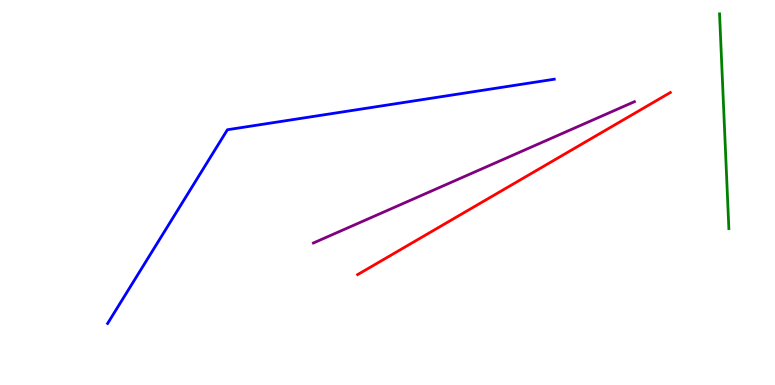[{'lines': ['blue', 'red'], 'intersections': []}, {'lines': ['green', 'red'], 'intersections': []}, {'lines': ['purple', 'red'], 'intersections': []}, {'lines': ['blue', 'green'], 'intersections': []}, {'lines': ['blue', 'purple'], 'intersections': []}, {'lines': ['green', 'purple'], 'intersections': []}]